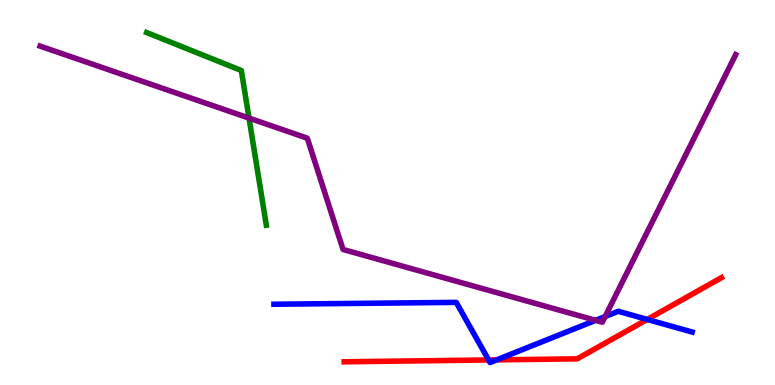[{'lines': ['blue', 'red'], 'intersections': [{'x': 6.31, 'y': 0.65}, {'x': 6.41, 'y': 0.653}, {'x': 8.35, 'y': 1.7}]}, {'lines': ['green', 'red'], 'intersections': []}, {'lines': ['purple', 'red'], 'intersections': []}, {'lines': ['blue', 'green'], 'intersections': []}, {'lines': ['blue', 'purple'], 'intersections': [{'x': 7.69, 'y': 1.68}, {'x': 7.81, 'y': 1.78}]}, {'lines': ['green', 'purple'], 'intersections': [{'x': 3.21, 'y': 6.93}]}]